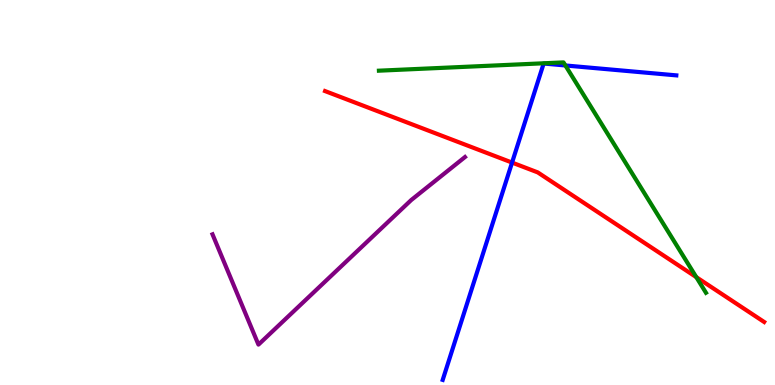[{'lines': ['blue', 'red'], 'intersections': [{'x': 6.61, 'y': 5.78}]}, {'lines': ['green', 'red'], 'intersections': [{'x': 8.98, 'y': 2.8}]}, {'lines': ['purple', 'red'], 'intersections': []}, {'lines': ['blue', 'green'], 'intersections': [{'x': 7.3, 'y': 8.3}]}, {'lines': ['blue', 'purple'], 'intersections': []}, {'lines': ['green', 'purple'], 'intersections': []}]